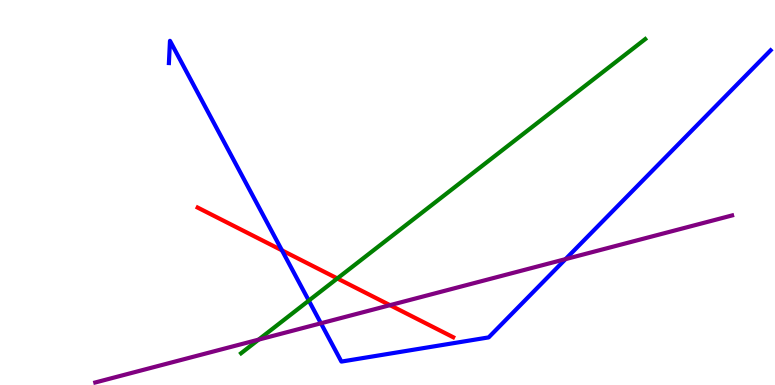[{'lines': ['blue', 'red'], 'intersections': [{'x': 3.64, 'y': 3.5}]}, {'lines': ['green', 'red'], 'intersections': [{'x': 4.35, 'y': 2.77}]}, {'lines': ['purple', 'red'], 'intersections': [{'x': 5.03, 'y': 2.07}]}, {'lines': ['blue', 'green'], 'intersections': [{'x': 3.98, 'y': 2.19}]}, {'lines': ['blue', 'purple'], 'intersections': [{'x': 4.14, 'y': 1.6}, {'x': 7.3, 'y': 3.27}]}, {'lines': ['green', 'purple'], 'intersections': [{'x': 3.34, 'y': 1.18}]}]